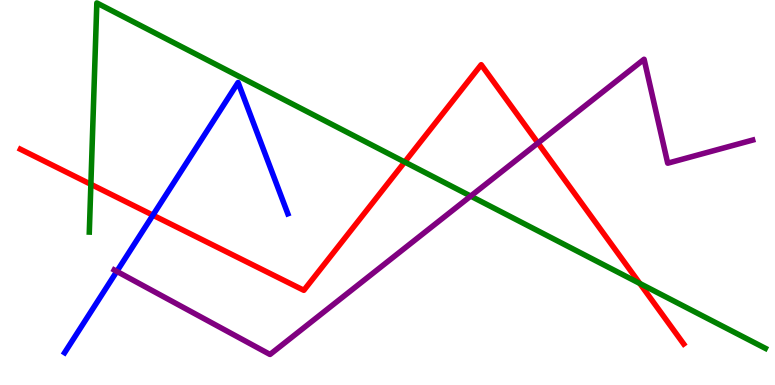[{'lines': ['blue', 'red'], 'intersections': [{'x': 1.97, 'y': 4.41}]}, {'lines': ['green', 'red'], 'intersections': [{'x': 1.17, 'y': 5.21}, {'x': 5.22, 'y': 5.79}, {'x': 8.26, 'y': 2.64}]}, {'lines': ['purple', 'red'], 'intersections': [{'x': 6.94, 'y': 6.29}]}, {'lines': ['blue', 'green'], 'intersections': []}, {'lines': ['blue', 'purple'], 'intersections': [{'x': 1.51, 'y': 2.95}]}, {'lines': ['green', 'purple'], 'intersections': [{'x': 6.07, 'y': 4.91}]}]